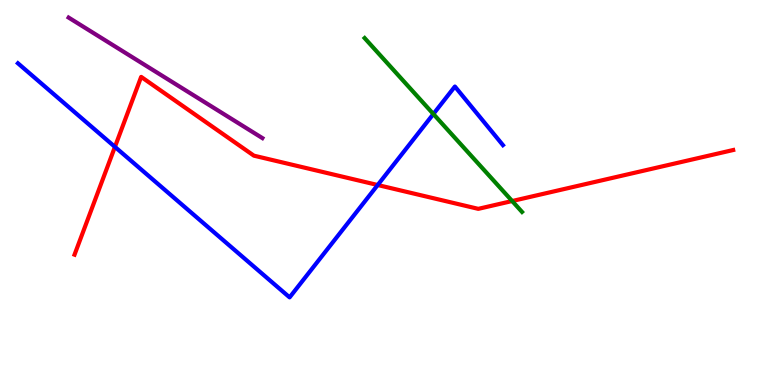[{'lines': ['blue', 'red'], 'intersections': [{'x': 1.48, 'y': 6.19}, {'x': 4.87, 'y': 5.19}]}, {'lines': ['green', 'red'], 'intersections': [{'x': 6.61, 'y': 4.78}]}, {'lines': ['purple', 'red'], 'intersections': []}, {'lines': ['blue', 'green'], 'intersections': [{'x': 5.59, 'y': 7.04}]}, {'lines': ['blue', 'purple'], 'intersections': []}, {'lines': ['green', 'purple'], 'intersections': []}]